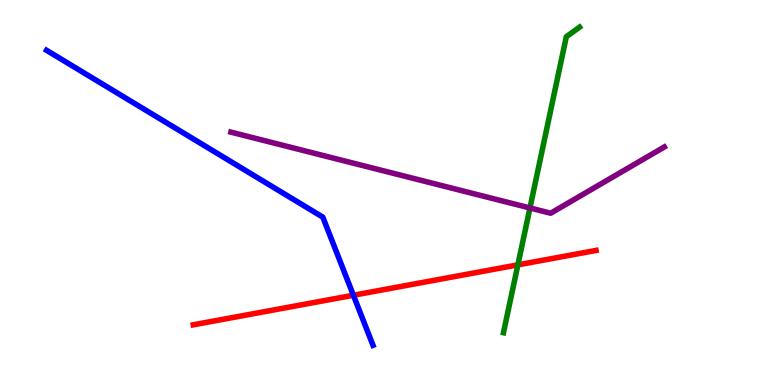[{'lines': ['blue', 'red'], 'intersections': [{'x': 4.56, 'y': 2.33}]}, {'lines': ['green', 'red'], 'intersections': [{'x': 6.68, 'y': 3.12}]}, {'lines': ['purple', 'red'], 'intersections': []}, {'lines': ['blue', 'green'], 'intersections': []}, {'lines': ['blue', 'purple'], 'intersections': []}, {'lines': ['green', 'purple'], 'intersections': [{'x': 6.84, 'y': 4.6}]}]